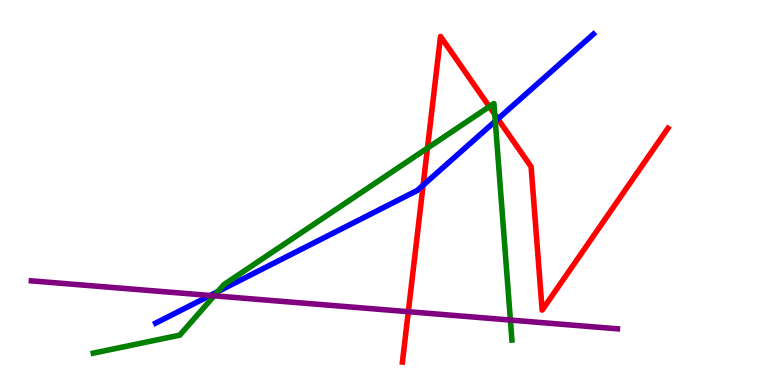[{'lines': ['blue', 'red'], 'intersections': [{'x': 5.46, 'y': 5.19}, {'x': 6.42, 'y': 6.91}]}, {'lines': ['green', 'red'], 'intersections': [{'x': 5.52, 'y': 6.15}, {'x': 6.31, 'y': 7.23}, {'x': 6.38, 'y': 7.03}]}, {'lines': ['purple', 'red'], 'intersections': [{'x': 5.27, 'y': 1.9}]}, {'lines': ['blue', 'green'], 'intersections': [{'x': 2.81, 'y': 2.43}, {'x': 6.39, 'y': 6.85}]}, {'lines': ['blue', 'purple'], 'intersections': [{'x': 2.71, 'y': 2.33}]}, {'lines': ['green', 'purple'], 'intersections': [{'x': 2.76, 'y': 2.32}, {'x': 6.59, 'y': 1.69}]}]